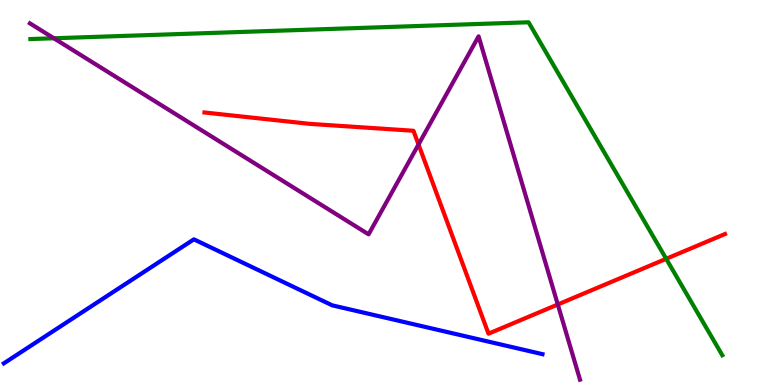[{'lines': ['blue', 'red'], 'intersections': []}, {'lines': ['green', 'red'], 'intersections': [{'x': 8.6, 'y': 3.28}]}, {'lines': ['purple', 'red'], 'intersections': [{'x': 5.4, 'y': 6.25}, {'x': 7.2, 'y': 2.09}]}, {'lines': ['blue', 'green'], 'intersections': []}, {'lines': ['blue', 'purple'], 'intersections': []}, {'lines': ['green', 'purple'], 'intersections': [{'x': 0.695, 'y': 9.01}]}]